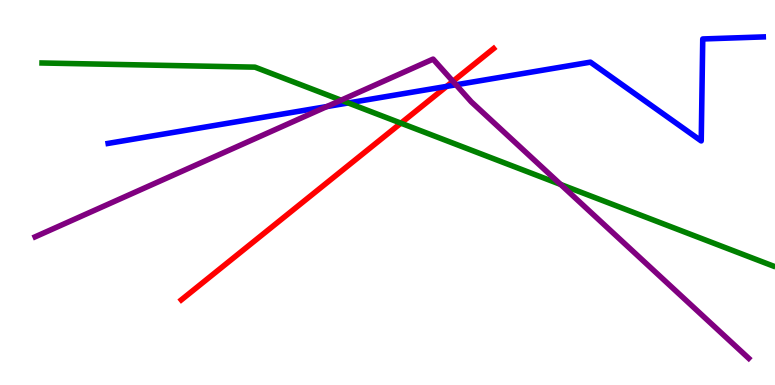[{'lines': ['blue', 'red'], 'intersections': [{'x': 5.76, 'y': 7.76}]}, {'lines': ['green', 'red'], 'intersections': [{'x': 5.17, 'y': 6.8}]}, {'lines': ['purple', 'red'], 'intersections': [{'x': 5.84, 'y': 7.89}]}, {'lines': ['blue', 'green'], 'intersections': [{'x': 4.49, 'y': 7.33}]}, {'lines': ['blue', 'purple'], 'intersections': [{'x': 4.22, 'y': 7.23}, {'x': 5.88, 'y': 7.8}]}, {'lines': ['green', 'purple'], 'intersections': [{'x': 4.4, 'y': 7.4}, {'x': 7.23, 'y': 5.21}]}]